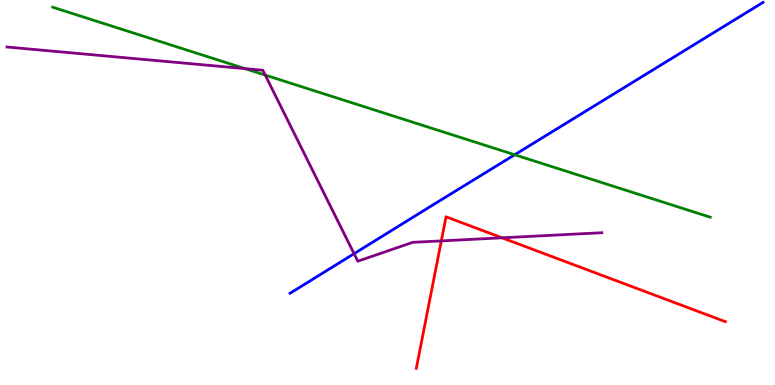[{'lines': ['blue', 'red'], 'intersections': []}, {'lines': ['green', 'red'], 'intersections': []}, {'lines': ['purple', 'red'], 'intersections': [{'x': 5.69, 'y': 3.74}, {'x': 6.48, 'y': 3.82}]}, {'lines': ['blue', 'green'], 'intersections': [{'x': 6.64, 'y': 5.98}]}, {'lines': ['blue', 'purple'], 'intersections': [{'x': 4.57, 'y': 3.41}]}, {'lines': ['green', 'purple'], 'intersections': [{'x': 3.16, 'y': 8.22}, {'x': 3.42, 'y': 8.05}]}]